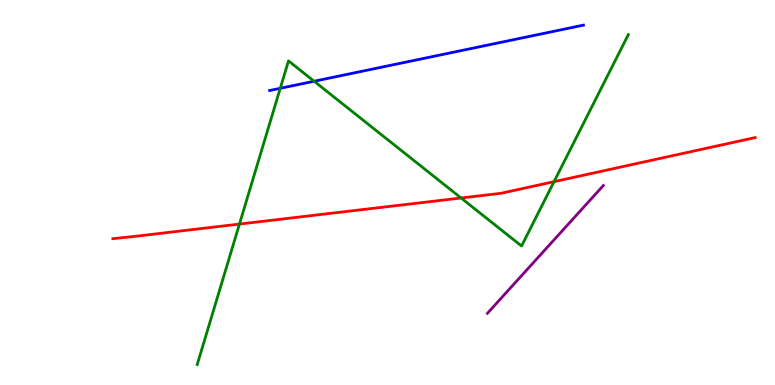[{'lines': ['blue', 'red'], 'intersections': []}, {'lines': ['green', 'red'], 'intersections': [{'x': 3.09, 'y': 4.18}, {'x': 5.95, 'y': 4.86}, {'x': 7.15, 'y': 5.28}]}, {'lines': ['purple', 'red'], 'intersections': []}, {'lines': ['blue', 'green'], 'intersections': [{'x': 3.62, 'y': 7.71}, {'x': 4.05, 'y': 7.89}]}, {'lines': ['blue', 'purple'], 'intersections': []}, {'lines': ['green', 'purple'], 'intersections': []}]